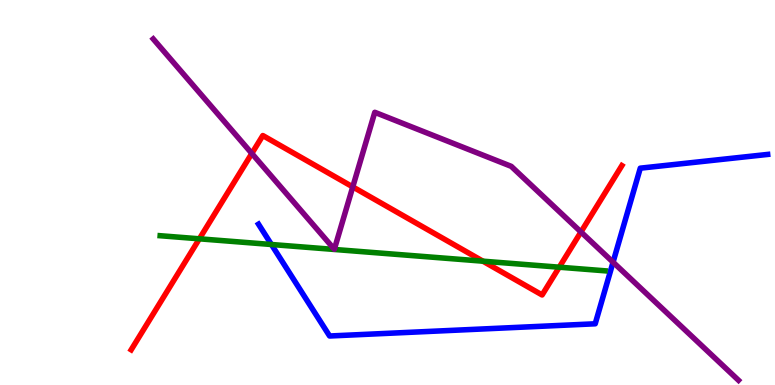[{'lines': ['blue', 'red'], 'intersections': []}, {'lines': ['green', 'red'], 'intersections': [{'x': 2.57, 'y': 3.8}, {'x': 6.23, 'y': 3.22}, {'x': 7.22, 'y': 3.06}]}, {'lines': ['purple', 'red'], 'intersections': [{'x': 3.25, 'y': 6.01}, {'x': 4.55, 'y': 5.15}, {'x': 7.5, 'y': 3.97}]}, {'lines': ['blue', 'green'], 'intersections': [{'x': 3.5, 'y': 3.65}]}, {'lines': ['blue', 'purple'], 'intersections': [{'x': 7.91, 'y': 3.19}]}, {'lines': ['green', 'purple'], 'intersections': []}]